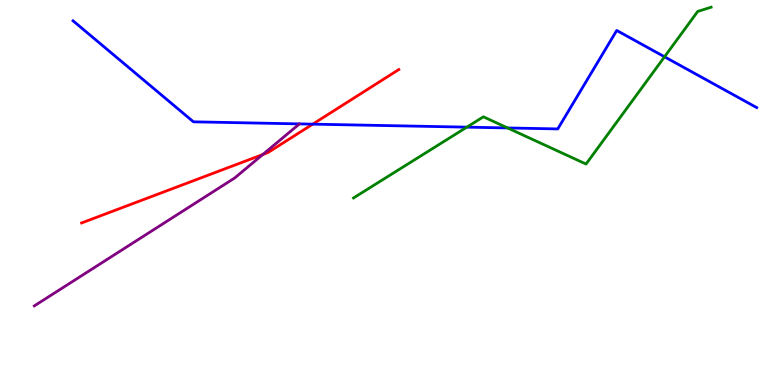[{'lines': ['blue', 'red'], 'intersections': [{'x': 4.04, 'y': 6.78}]}, {'lines': ['green', 'red'], 'intersections': []}, {'lines': ['purple', 'red'], 'intersections': [{'x': 3.39, 'y': 5.99}]}, {'lines': ['blue', 'green'], 'intersections': [{'x': 6.02, 'y': 6.7}, {'x': 6.55, 'y': 6.68}, {'x': 8.57, 'y': 8.52}]}, {'lines': ['blue', 'purple'], 'intersections': []}, {'lines': ['green', 'purple'], 'intersections': []}]